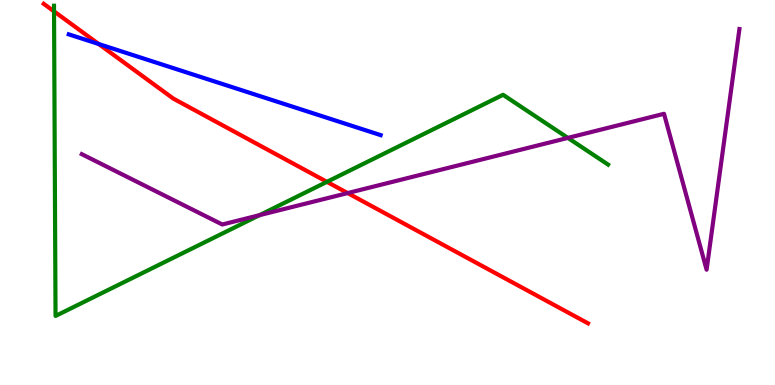[{'lines': ['blue', 'red'], 'intersections': [{'x': 1.27, 'y': 8.86}]}, {'lines': ['green', 'red'], 'intersections': [{'x': 0.697, 'y': 9.7}, {'x': 4.22, 'y': 5.28}]}, {'lines': ['purple', 'red'], 'intersections': [{'x': 4.49, 'y': 4.98}]}, {'lines': ['blue', 'green'], 'intersections': []}, {'lines': ['blue', 'purple'], 'intersections': []}, {'lines': ['green', 'purple'], 'intersections': [{'x': 3.35, 'y': 4.41}, {'x': 7.33, 'y': 6.42}]}]